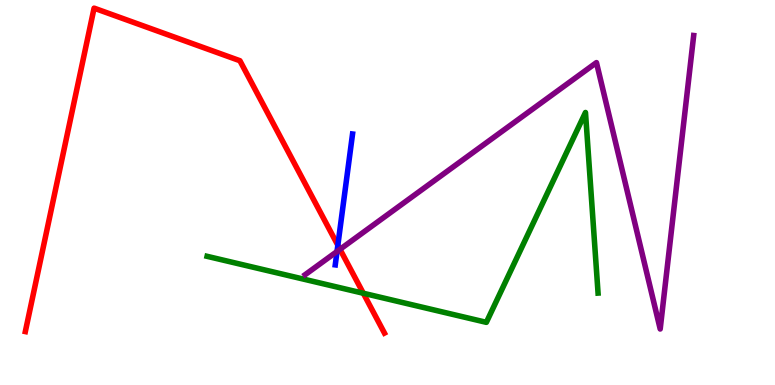[{'lines': ['blue', 'red'], 'intersections': [{'x': 4.36, 'y': 3.63}]}, {'lines': ['green', 'red'], 'intersections': [{'x': 4.69, 'y': 2.38}]}, {'lines': ['purple', 'red'], 'intersections': [{'x': 4.39, 'y': 3.52}]}, {'lines': ['blue', 'green'], 'intersections': []}, {'lines': ['blue', 'purple'], 'intersections': [{'x': 4.35, 'y': 3.47}]}, {'lines': ['green', 'purple'], 'intersections': []}]